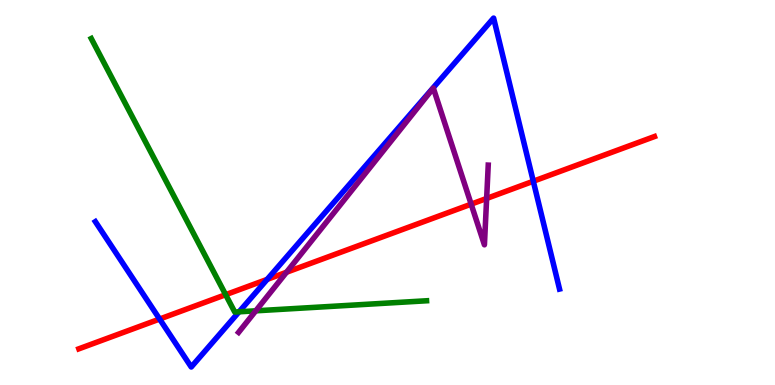[{'lines': ['blue', 'red'], 'intersections': [{'x': 2.06, 'y': 1.71}, {'x': 3.45, 'y': 2.74}, {'x': 6.88, 'y': 5.29}]}, {'lines': ['green', 'red'], 'intersections': [{'x': 2.91, 'y': 2.35}]}, {'lines': ['purple', 'red'], 'intersections': [{'x': 3.7, 'y': 2.93}, {'x': 6.08, 'y': 4.7}, {'x': 6.28, 'y': 4.85}]}, {'lines': ['blue', 'green'], 'intersections': [{'x': 3.08, 'y': 1.9}]}, {'lines': ['blue', 'purple'], 'intersections': []}, {'lines': ['green', 'purple'], 'intersections': [{'x': 3.3, 'y': 1.93}]}]